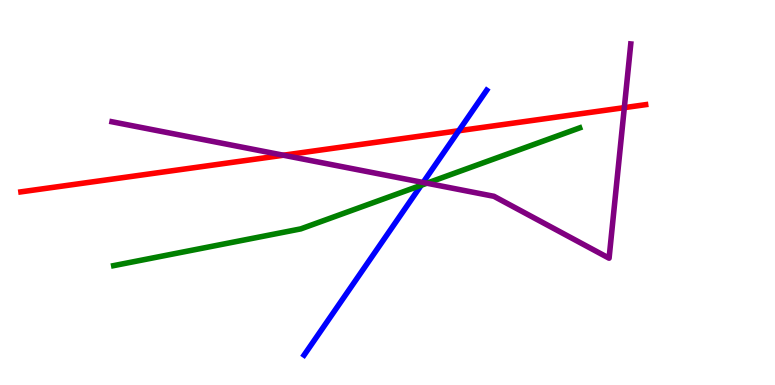[{'lines': ['blue', 'red'], 'intersections': [{'x': 5.92, 'y': 6.6}]}, {'lines': ['green', 'red'], 'intersections': []}, {'lines': ['purple', 'red'], 'intersections': [{'x': 3.66, 'y': 5.97}, {'x': 8.06, 'y': 7.2}]}, {'lines': ['blue', 'green'], 'intersections': [{'x': 5.43, 'y': 5.19}]}, {'lines': ['blue', 'purple'], 'intersections': [{'x': 5.46, 'y': 5.26}]}, {'lines': ['green', 'purple'], 'intersections': [{'x': 5.51, 'y': 5.24}]}]